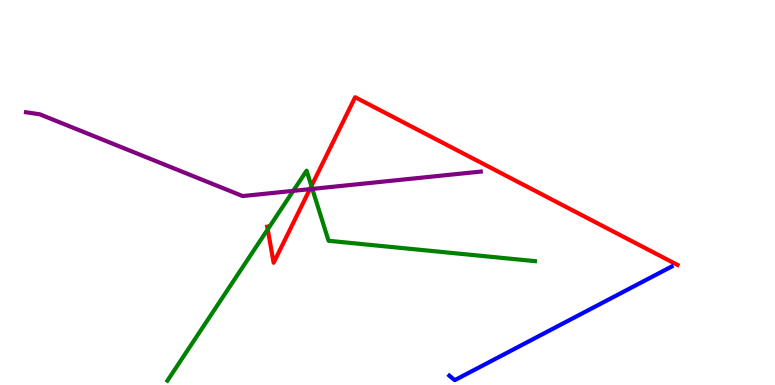[{'lines': ['blue', 'red'], 'intersections': []}, {'lines': ['green', 'red'], 'intersections': [{'x': 3.45, 'y': 4.04}, {'x': 4.02, 'y': 5.17}]}, {'lines': ['purple', 'red'], 'intersections': [{'x': 4.0, 'y': 5.09}]}, {'lines': ['blue', 'green'], 'intersections': []}, {'lines': ['blue', 'purple'], 'intersections': []}, {'lines': ['green', 'purple'], 'intersections': [{'x': 3.78, 'y': 5.04}, {'x': 4.03, 'y': 5.09}]}]